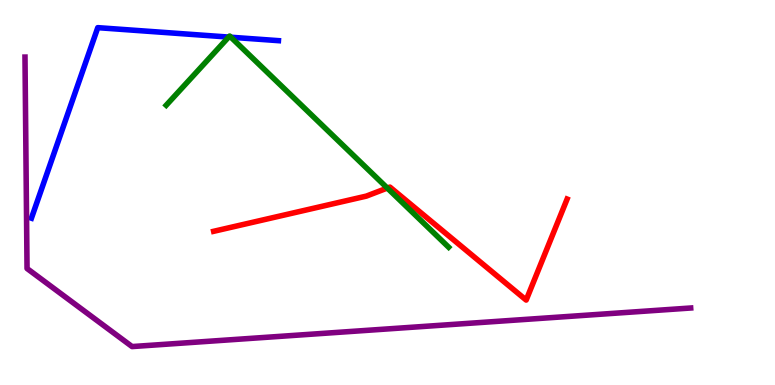[{'lines': ['blue', 'red'], 'intersections': []}, {'lines': ['green', 'red'], 'intersections': [{'x': 5.0, 'y': 5.12}]}, {'lines': ['purple', 'red'], 'intersections': []}, {'lines': ['blue', 'green'], 'intersections': [{'x': 2.95, 'y': 9.04}, {'x': 2.98, 'y': 9.03}]}, {'lines': ['blue', 'purple'], 'intersections': []}, {'lines': ['green', 'purple'], 'intersections': []}]